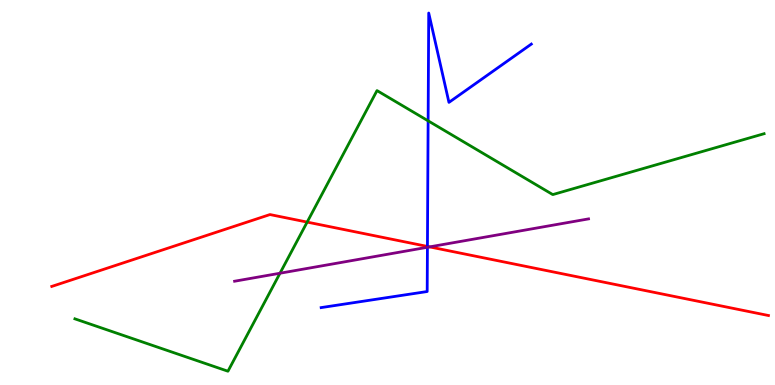[{'lines': ['blue', 'red'], 'intersections': [{'x': 5.52, 'y': 3.6}]}, {'lines': ['green', 'red'], 'intersections': [{'x': 3.96, 'y': 4.23}]}, {'lines': ['purple', 'red'], 'intersections': [{'x': 5.54, 'y': 3.59}]}, {'lines': ['blue', 'green'], 'intersections': [{'x': 5.52, 'y': 6.86}]}, {'lines': ['blue', 'purple'], 'intersections': [{'x': 5.52, 'y': 3.58}]}, {'lines': ['green', 'purple'], 'intersections': [{'x': 3.61, 'y': 2.9}]}]